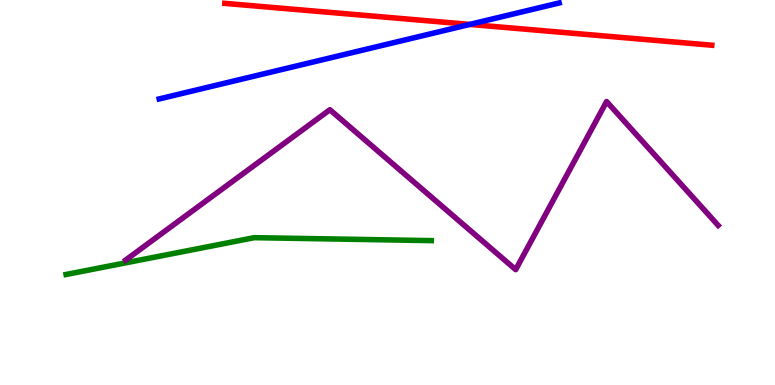[{'lines': ['blue', 'red'], 'intersections': [{'x': 6.06, 'y': 9.37}]}, {'lines': ['green', 'red'], 'intersections': []}, {'lines': ['purple', 'red'], 'intersections': []}, {'lines': ['blue', 'green'], 'intersections': []}, {'lines': ['blue', 'purple'], 'intersections': []}, {'lines': ['green', 'purple'], 'intersections': []}]